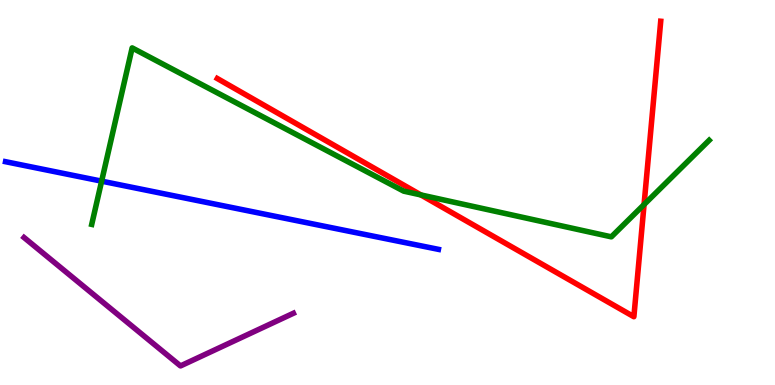[{'lines': ['blue', 'red'], 'intersections': []}, {'lines': ['green', 'red'], 'intersections': [{'x': 5.43, 'y': 4.94}, {'x': 8.31, 'y': 4.69}]}, {'lines': ['purple', 'red'], 'intersections': []}, {'lines': ['blue', 'green'], 'intersections': [{'x': 1.31, 'y': 5.29}]}, {'lines': ['blue', 'purple'], 'intersections': []}, {'lines': ['green', 'purple'], 'intersections': []}]